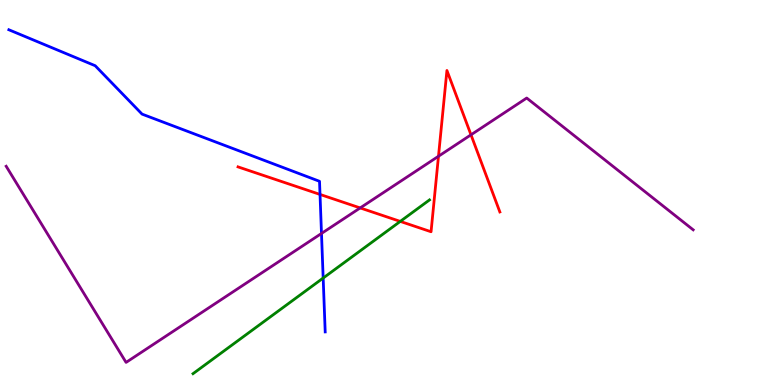[{'lines': ['blue', 'red'], 'intersections': [{'x': 4.13, 'y': 4.95}]}, {'lines': ['green', 'red'], 'intersections': [{'x': 5.16, 'y': 4.25}]}, {'lines': ['purple', 'red'], 'intersections': [{'x': 4.65, 'y': 4.6}, {'x': 5.66, 'y': 5.94}, {'x': 6.08, 'y': 6.5}]}, {'lines': ['blue', 'green'], 'intersections': [{'x': 4.17, 'y': 2.78}]}, {'lines': ['blue', 'purple'], 'intersections': [{'x': 4.15, 'y': 3.94}]}, {'lines': ['green', 'purple'], 'intersections': []}]